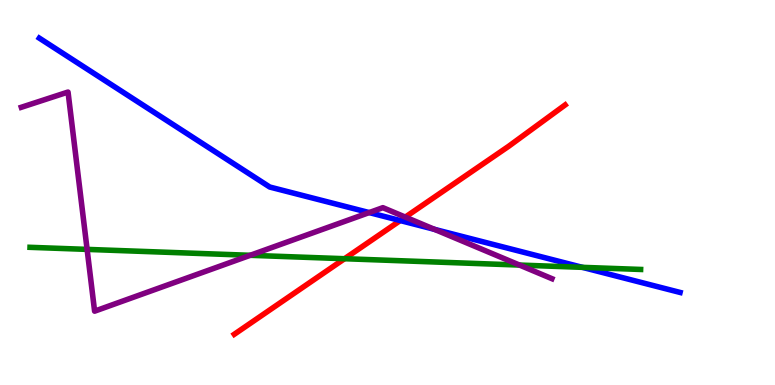[{'lines': ['blue', 'red'], 'intersections': [{'x': 5.16, 'y': 4.27}]}, {'lines': ['green', 'red'], 'intersections': [{'x': 4.45, 'y': 3.28}]}, {'lines': ['purple', 'red'], 'intersections': [{'x': 5.23, 'y': 4.36}]}, {'lines': ['blue', 'green'], 'intersections': [{'x': 7.51, 'y': 3.06}]}, {'lines': ['blue', 'purple'], 'intersections': [{'x': 4.76, 'y': 4.48}, {'x': 5.61, 'y': 4.04}]}, {'lines': ['green', 'purple'], 'intersections': [{'x': 1.12, 'y': 3.52}, {'x': 3.23, 'y': 3.37}, {'x': 6.7, 'y': 3.12}]}]